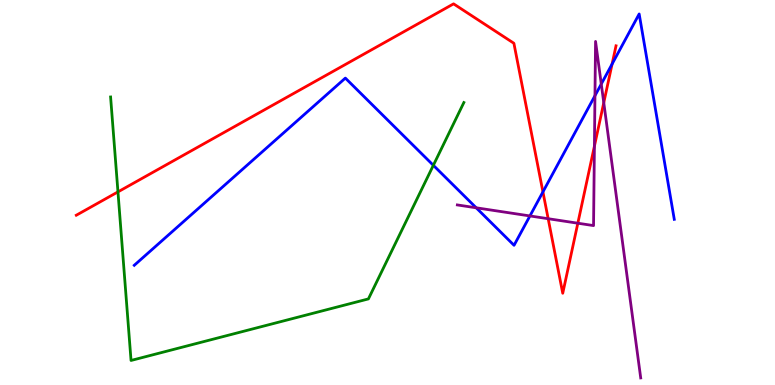[{'lines': ['blue', 'red'], 'intersections': [{'x': 7.01, 'y': 5.02}, {'x': 7.9, 'y': 8.34}]}, {'lines': ['green', 'red'], 'intersections': [{'x': 1.52, 'y': 5.02}]}, {'lines': ['purple', 'red'], 'intersections': [{'x': 7.07, 'y': 4.32}, {'x': 7.46, 'y': 4.2}, {'x': 7.67, 'y': 6.2}, {'x': 7.79, 'y': 7.33}]}, {'lines': ['blue', 'green'], 'intersections': [{'x': 5.59, 'y': 5.71}]}, {'lines': ['blue', 'purple'], 'intersections': [{'x': 6.14, 'y': 4.6}, {'x': 6.84, 'y': 4.39}, {'x': 7.68, 'y': 7.51}, {'x': 7.76, 'y': 7.82}]}, {'lines': ['green', 'purple'], 'intersections': []}]